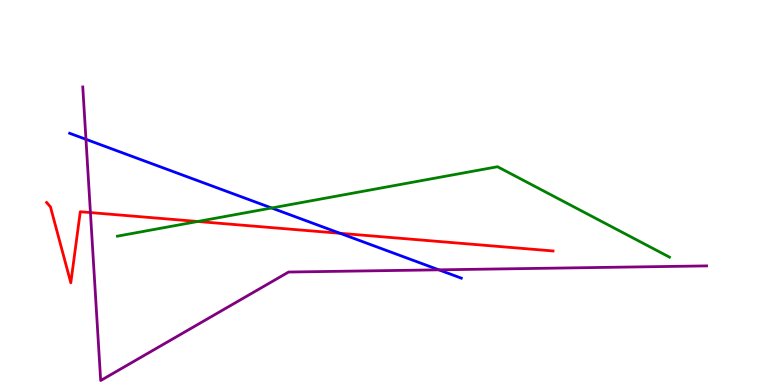[{'lines': ['blue', 'red'], 'intersections': [{'x': 4.39, 'y': 3.94}]}, {'lines': ['green', 'red'], 'intersections': [{'x': 2.55, 'y': 4.25}]}, {'lines': ['purple', 'red'], 'intersections': [{'x': 1.17, 'y': 4.48}]}, {'lines': ['blue', 'green'], 'intersections': [{'x': 3.5, 'y': 4.6}]}, {'lines': ['blue', 'purple'], 'intersections': [{'x': 1.11, 'y': 6.38}, {'x': 5.66, 'y': 2.99}]}, {'lines': ['green', 'purple'], 'intersections': []}]